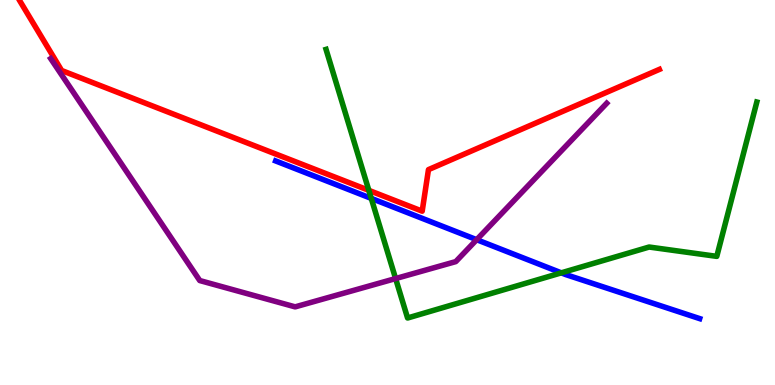[{'lines': ['blue', 'red'], 'intersections': []}, {'lines': ['green', 'red'], 'intersections': [{'x': 4.76, 'y': 5.06}]}, {'lines': ['purple', 'red'], 'intersections': []}, {'lines': ['blue', 'green'], 'intersections': [{'x': 4.79, 'y': 4.85}, {'x': 7.24, 'y': 2.91}]}, {'lines': ['blue', 'purple'], 'intersections': [{'x': 6.15, 'y': 3.77}]}, {'lines': ['green', 'purple'], 'intersections': [{'x': 5.1, 'y': 2.76}]}]